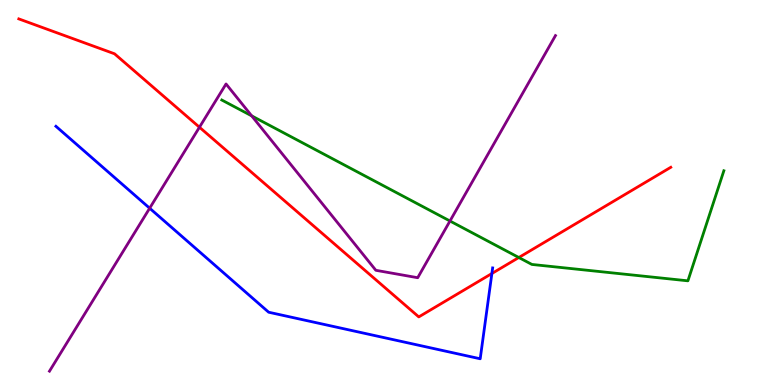[{'lines': ['blue', 'red'], 'intersections': [{'x': 6.35, 'y': 2.9}]}, {'lines': ['green', 'red'], 'intersections': [{'x': 6.69, 'y': 3.31}]}, {'lines': ['purple', 'red'], 'intersections': [{'x': 2.57, 'y': 6.7}]}, {'lines': ['blue', 'green'], 'intersections': []}, {'lines': ['blue', 'purple'], 'intersections': [{'x': 1.93, 'y': 4.59}]}, {'lines': ['green', 'purple'], 'intersections': [{'x': 3.25, 'y': 6.99}, {'x': 5.81, 'y': 4.26}]}]